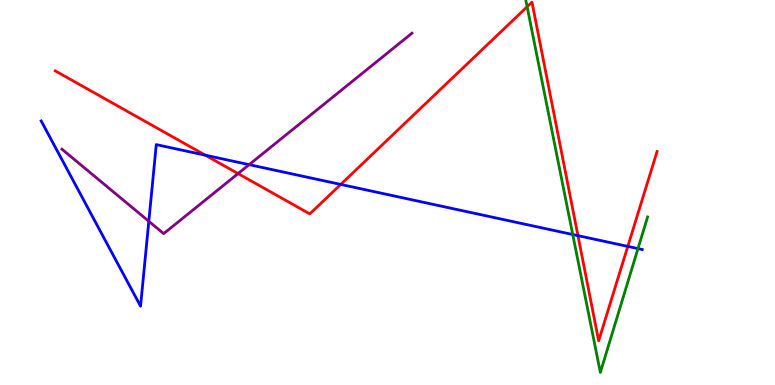[{'lines': ['blue', 'red'], 'intersections': [{'x': 2.65, 'y': 5.97}, {'x': 4.4, 'y': 5.21}, {'x': 7.46, 'y': 3.88}, {'x': 8.1, 'y': 3.6}]}, {'lines': ['green', 'red'], 'intersections': [{'x': 6.8, 'y': 9.82}]}, {'lines': ['purple', 'red'], 'intersections': [{'x': 3.07, 'y': 5.49}]}, {'lines': ['blue', 'green'], 'intersections': [{'x': 7.39, 'y': 3.91}, {'x': 8.23, 'y': 3.54}]}, {'lines': ['blue', 'purple'], 'intersections': [{'x': 1.92, 'y': 4.25}, {'x': 3.21, 'y': 5.72}]}, {'lines': ['green', 'purple'], 'intersections': []}]